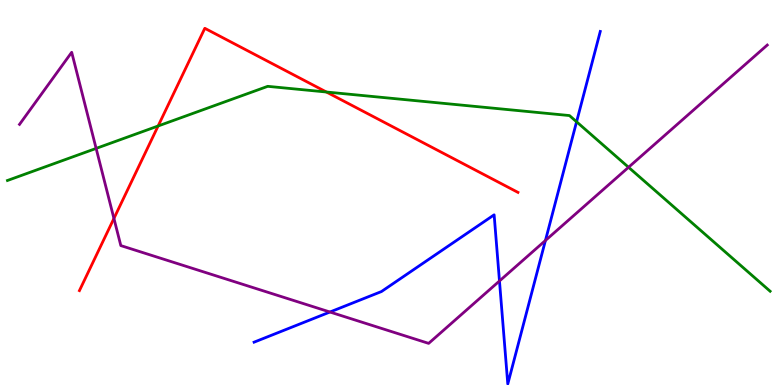[{'lines': ['blue', 'red'], 'intersections': []}, {'lines': ['green', 'red'], 'intersections': [{'x': 2.04, 'y': 6.73}, {'x': 4.21, 'y': 7.61}]}, {'lines': ['purple', 'red'], 'intersections': [{'x': 1.47, 'y': 4.33}]}, {'lines': ['blue', 'green'], 'intersections': [{'x': 7.44, 'y': 6.84}]}, {'lines': ['blue', 'purple'], 'intersections': [{'x': 4.26, 'y': 1.9}, {'x': 6.44, 'y': 2.7}, {'x': 7.04, 'y': 3.75}]}, {'lines': ['green', 'purple'], 'intersections': [{'x': 1.24, 'y': 6.15}, {'x': 8.11, 'y': 5.66}]}]